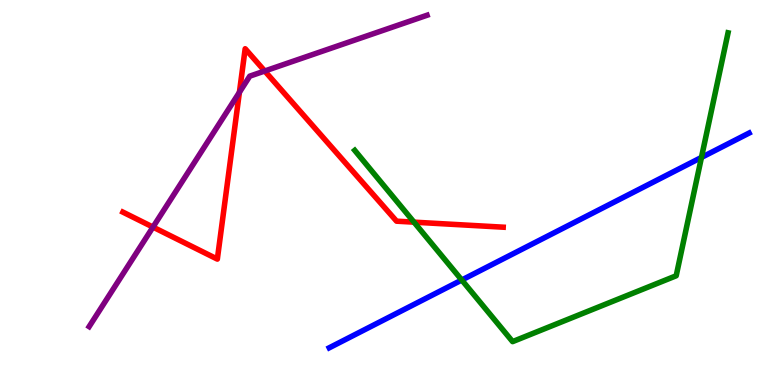[{'lines': ['blue', 'red'], 'intersections': []}, {'lines': ['green', 'red'], 'intersections': [{'x': 5.34, 'y': 4.23}]}, {'lines': ['purple', 'red'], 'intersections': [{'x': 1.97, 'y': 4.1}, {'x': 3.09, 'y': 7.6}, {'x': 3.42, 'y': 8.16}]}, {'lines': ['blue', 'green'], 'intersections': [{'x': 5.96, 'y': 2.73}, {'x': 9.05, 'y': 5.91}]}, {'lines': ['blue', 'purple'], 'intersections': []}, {'lines': ['green', 'purple'], 'intersections': []}]